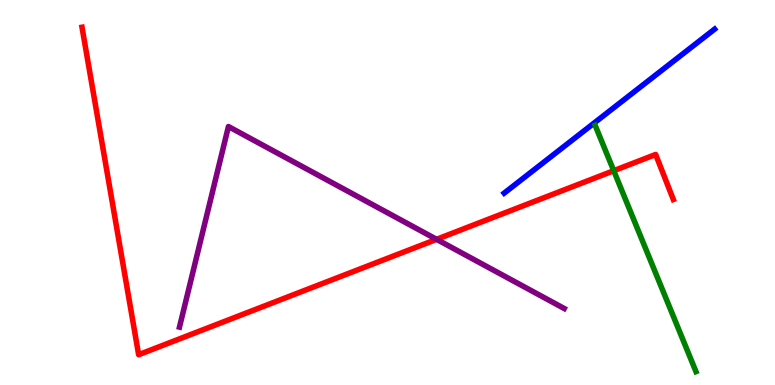[{'lines': ['blue', 'red'], 'intersections': []}, {'lines': ['green', 'red'], 'intersections': [{'x': 7.92, 'y': 5.57}]}, {'lines': ['purple', 'red'], 'intersections': [{'x': 5.63, 'y': 3.78}]}, {'lines': ['blue', 'green'], 'intersections': []}, {'lines': ['blue', 'purple'], 'intersections': []}, {'lines': ['green', 'purple'], 'intersections': []}]